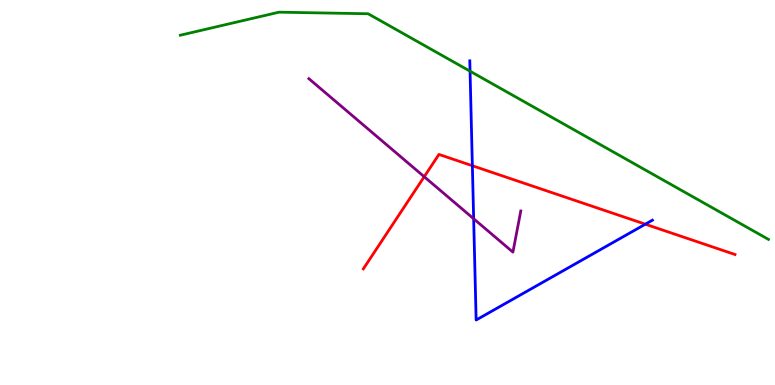[{'lines': ['blue', 'red'], 'intersections': [{'x': 6.1, 'y': 5.7}, {'x': 8.33, 'y': 4.18}]}, {'lines': ['green', 'red'], 'intersections': []}, {'lines': ['purple', 'red'], 'intersections': [{'x': 5.47, 'y': 5.41}]}, {'lines': ['blue', 'green'], 'intersections': [{'x': 6.07, 'y': 8.15}]}, {'lines': ['blue', 'purple'], 'intersections': [{'x': 6.11, 'y': 4.32}]}, {'lines': ['green', 'purple'], 'intersections': []}]